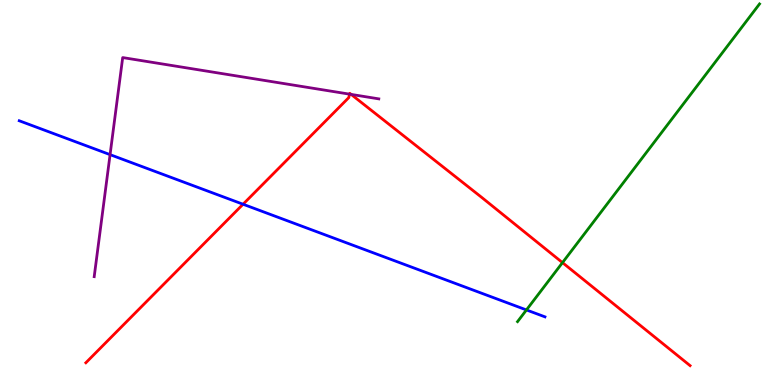[{'lines': ['blue', 'red'], 'intersections': [{'x': 3.14, 'y': 4.7}]}, {'lines': ['green', 'red'], 'intersections': [{'x': 7.26, 'y': 3.18}]}, {'lines': ['purple', 'red'], 'intersections': [{'x': 4.51, 'y': 7.55}, {'x': 4.53, 'y': 7.55}]}, {'lines': ['blue', 'green'], 'intersections': [{'x': 6.79, 'y': 1.95}]}, {'lines': ['blue', 'purple'], 'intersections': [{'x': 1.42, 'y': 5.98}]}, {'lines': ['green', 'purple'], 'intersections': []}]